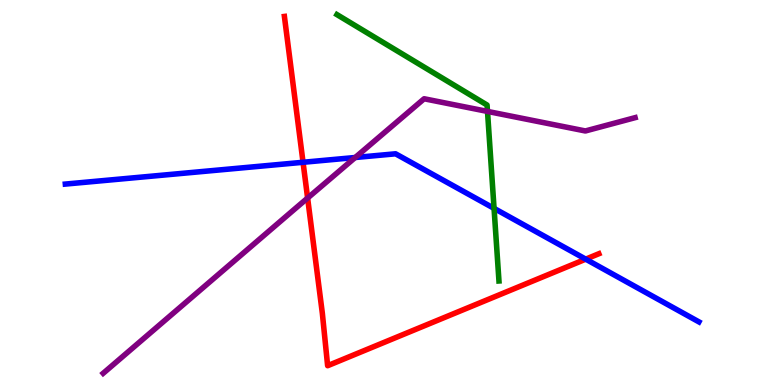[{'lines': ['blue', 'red'], 'intersections': [{'x': 3.91, 'y': 5.78}, {'x': 7.56, 'y': 3.27}]}, {'lines': ['green', 'red'], 'intersections': []}, {'lines': ['purple', 'red'], 'intersections': [{'x': 3.97, 'y': 4.86}]}, {'lines': ['blue', 'green'], 'intersections': [{'x': 6.37, 'y': 4.59}]}, {'lines': ['blue', 'purple'], 'intersections': [{'x': 4.58, 'y': 5.91}]}, {'lines': ['green', 'purple'], 'intersections': [{'x': 6.29, 'y': 7.11}]}]